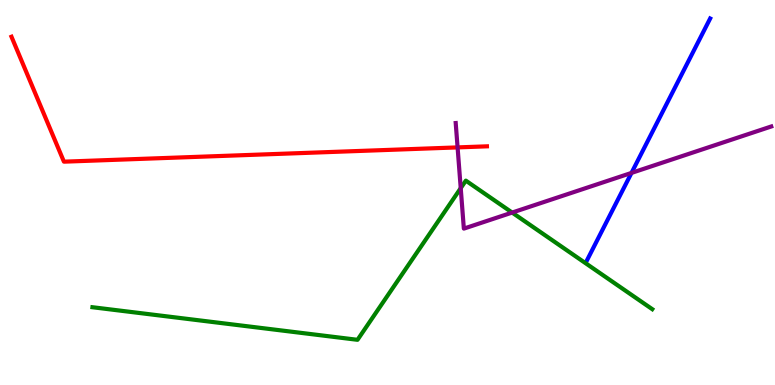[{'lines': ['blue', 'red'], 'intersections': []}, {'lines': ['green', 'red'], 'intersections': []}, {'lines': ['purple', 'red'], 'intersections': [{'x': 5.9, 'y': 6.17}]}, {'lines': ['blue', 'green'], 'intersections': []}, {'lines': ['blue', 'purple'], 'intersections': [{'x': 8.15, 'y': 5.51}]}, {'lines': ['green', 'purple'], 'intersections': [{'x': 5.94, 'y': 5.11}, {'x': 6.61, 'y': 4.48}]}]